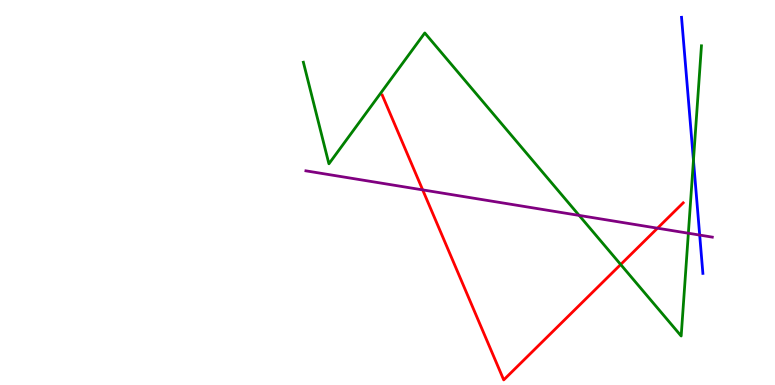[{'lines': ['blue', 'red'], 'intersections': []}, {'lines': ['green', 'red'], 'intersections': [{'x': 8.01, 'y': 3.13}]}, {'lines': ['purple', 'red'], 'intersections': [{'x': 5.45, 'y': 5.07}, {'x': 8.48, 'y': 4.07}]}, {'lines': ['blue', 'green'], 'intersections': [{'x': 8.95, 'y': 5.84}]}, {'lines': ['blue', 'purple'], 'intersections': [{'x': 9.03, 'y': 3.89}]}, {'lines': ['green', 'purple'], 'intersections': [{'x': 7.47, 'y': 4.4}, {'x': 8.88, 'y': 3.94}]}]